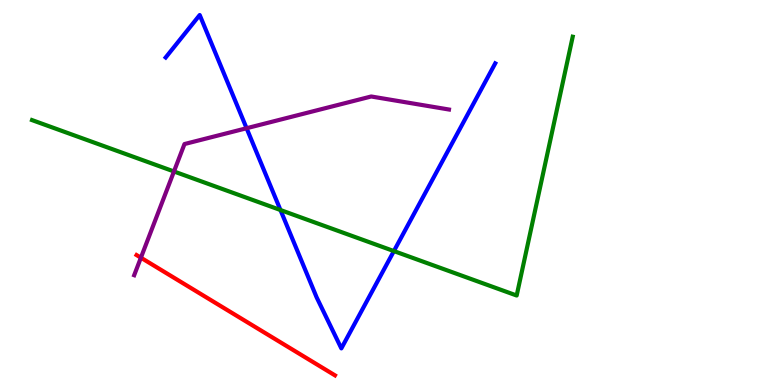[{'lines': ['blue', 'red'], 'intersections': []}, {'lines': ['green', 'red'], 'intersections': []}, {'lines': ['purple', 'red'], 'intersections': [{'x': 1.82, 'y': 3.31}]}, {'lines': ['blue', 'green'], 'intersections': [{'x': 3.62, 'y': 4.54}, {'x': 5.08, 'y': 3.48}]}, {'lines': ['blue', 'purple'], 'intersections': [{'x': 3.18, 'y': 6.67}]}, {'lines': ['green', 'purple'], 'intersections': [{'x': 2.24, 'y': 5.55}]}]